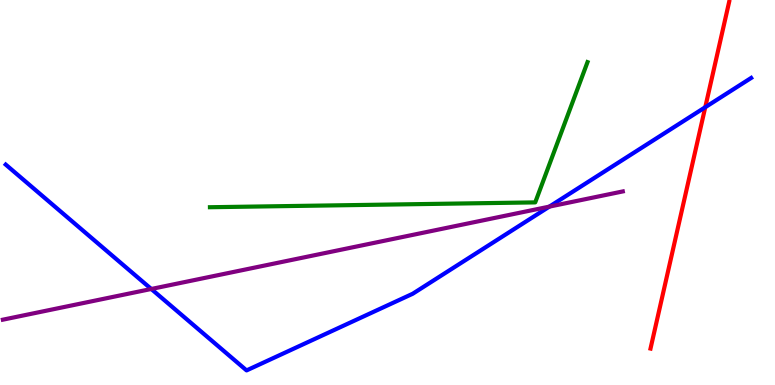[{'lines': ['blue', 'red'], 'intersections': [{'x': 9.1, 'y': 7.22}]}, {'lines': ['green', 'red'], 'intersections': []}, {'lines': ['purple', 'red'], 'intersections': []}, {'lines': ['blue', 'green'], 'intersections': []}, {'lines': ['blue', 'purple'], 'intersections': [{'x': 1.95, 'y': 2.49}, {'x': 7.09, 'y': 4.63}]}, {'lines': ['green', 'purple'], 'intersections': []}]